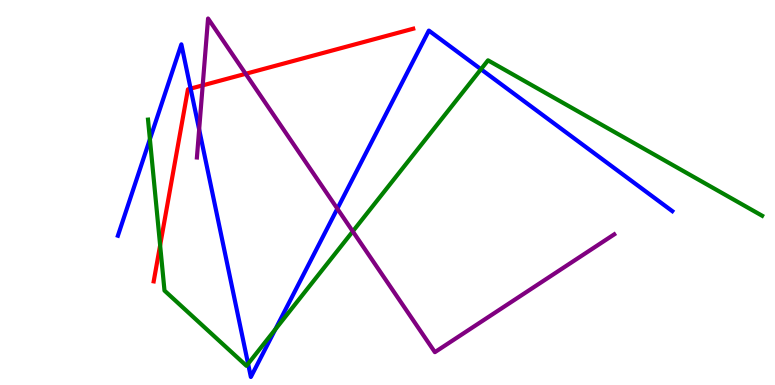[{'lines': ['blue', 'red'], 'intersections': [{'x': 2.46, 'y': 7.7}]}, {'lines': ['green', 'red'], 'intersections': [{'x': 2.07, 'y': 3.63}]}, {'lines': ['purple', 'red'], 'intersections': [{'x': 2.62, 'y': 7.78}, {'x': 3.17, 'y': 8.08}]}, {'lines': ['blue', 'green'], 'intersections': [{'x': 1.93, 'y': 6.38}, {'x': 3.2, 'y': 0.551}, {'x': 3.55, 'y': 1.45}, {'x': 6.21, 'y': 8.2}]}, {'lines': ['blue', 'purple'], 'intersections': [{'x': 2.57, 'y': 6.64}, {'x': 4.35, 'y': 4.58}]}, {'lines': ['green', 'purple'], 'intersections': [{'x': 4.55, 'y': 3.99}]}]